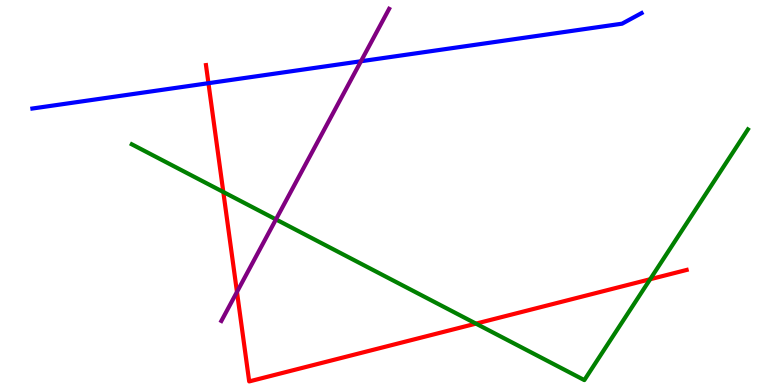[{'lines': ['blue', 'red'], 'intersections': [{'x': 2.69, 'y': 7.84}]}, {'lines': ['green', 'red'], 'intersections': [{'x': 2.88, 'y': 5.01}, {'x': 6.14, 'y': 1.59}, {'x': 8.39, 'y': 2.75}]}, {'lines': ['purple', 'red'], 'intersections': [{'x': 3.06, 'y': 2.42}]}, {'lines': ['blue', 'green'], 'intersections': []}, {'lines': ['blue', 'purple'], 'intersections': [{'x': 4.66, 'y': 8.41}]}, {'lines': ['green', 'purple'], 'intersections': [{'x': 3.56, 'y': 4.3}]}]